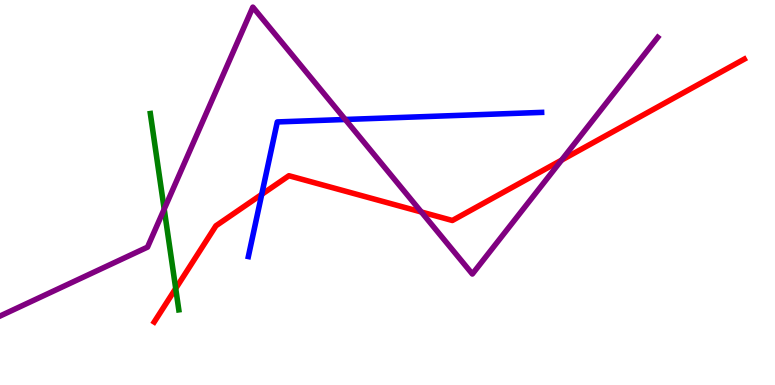[{'lines': ['blue', 'red'], 'intersections': [{'x': 3.38, 'y': 4.95}]}, {'lines': ['green', 'red'], 'intersections': [{'x': 2.27, 'y': 2.51}]}, {'lines': ['purple', 'red'], 'intersections': [{'x': 5.44, 'y': 4.49}, {'x': 7.25, 'y': 5.84}]}, {'lines': ['blue', 'green'], 'intersections': []}, {'lines': ['blue', 'purple'], 'intersections': [{'x': 4.45, 'y': 6.9}]}, {'lines': ['green', 'purple'], 'intersections': [{'x': 2.12, 'y': 4.57}]}]